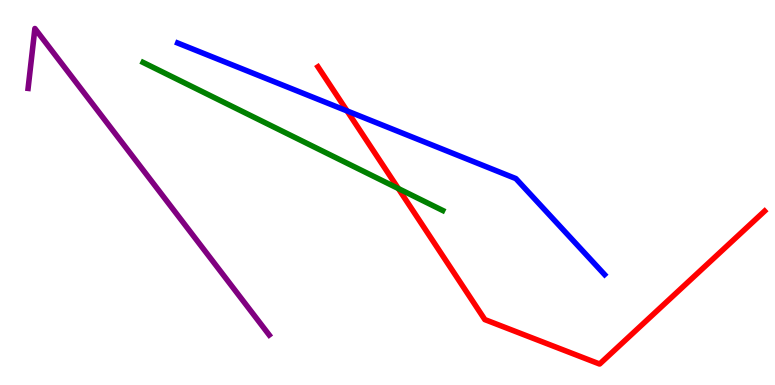[{'lines': ['blue', 'red'], 'intersections': [{'x': 4.48, 'y': 7.12}]}, {'lines': ['green', 'red'], 'intersections': [{'x': 5.14, 'y': 5.1}]}, {'lines': ['purple', 'red'], 'intersections': []}, {'lines': ['blue', 'green'], 'intersections': []}, {'lines': ['blue', 'purple'], 'intersections': []}, {'lines': ['green', 'purple'], 'intersections': []}]